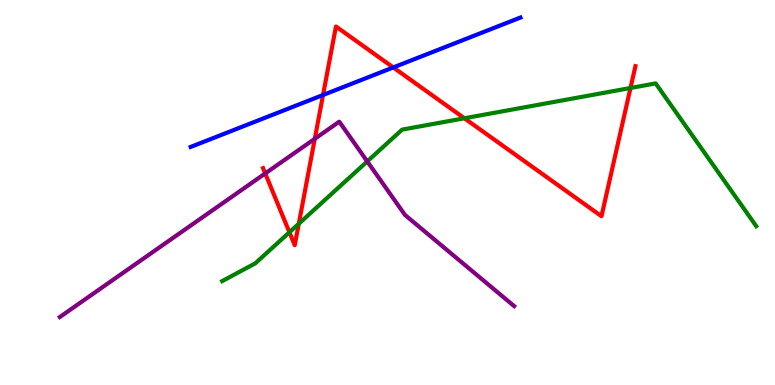[{'lines': ['blue', 'red'], 'intersections': [{'x': 4.17, 'y': 7.53}, {'x': 5.07, 'y': 8.25}]}, {'lines': ['green', 'red'], 'intersections': [{'x': 3.73, 'y': 3.97}, {'x': 3.86, 'y': 4.19}, {'x': 5.99, 'y': 6.93}, {'x': 8.14, 'y': 7.71}]}, {'lines': ['purple', 'red'], 'intersections': [{'x': 3.42, 'y': 5.5}, {'x': 4.06, 'y': 6.39}]}, {'lines': ['blue', 'green'], 'intersections': []}, {'lines': ['blue', 'purple'], 'intersections': []}, {'lines': ['green', 'purple'], 'intersections': [{'x': 4.74, 'y': 5.81}]}]